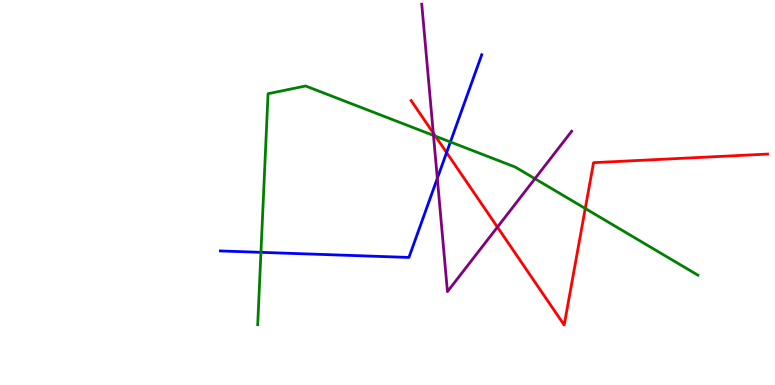[{'lines': ['blue', 'red'], 'intersections': [{'x': 5.76, 'y': 6.04}]}, {'lines': ['green', 'red'], 'intersections': [{'x': 5.62, 'y': 6.46}, {'x': 7.55, 'y': 4.58}]}, {'lines': ['purple', 'red'], 'intersections': [{'x': 5.59, 'y': 6.54}, {'x': 6.42, 'y': 4.1}]}, {'lines': ['blue', 'green'], 'intersections': [{'x': 3.37, 'y': 3.45}, {'x': 5.81, 'y': 6.31}]}, {'lines': ['blue', 'purple'], 'intersections': [{'x': 5.64, 'y': 5.37}]}, {'lines': ['green', 'purple'], 'intersections': [{'x': 5.59, 'y': 6.48}, {'x': 6.9, 'y': 5.36}]}]